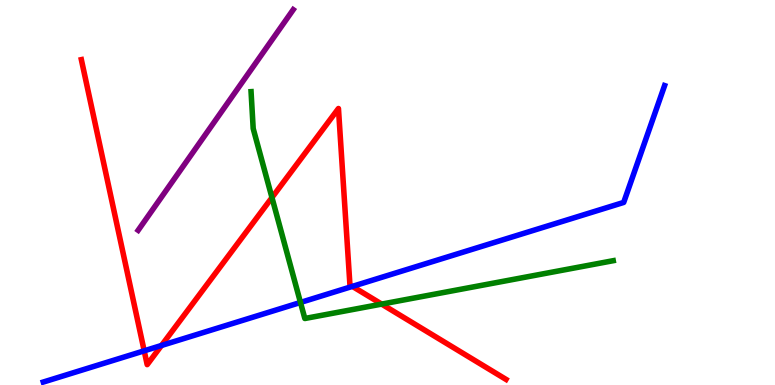[{'lines': ['blue', 'red'], 'intersections': [{'x': 1.86, 'y': 0.888}, {'x': 2.08, 'y': 1.03}, {'x': 4.55, 'y': 2.56}]}, {'lines': ['green', 'red'], 'intersections': [{'x': 3.51, 'y': 4.87}, {'x': 4.92, 'y': 2.1}]}, {'lines': ['purple', 'red'], 'intersections': []}, {'lines': ['blue', 'green'], 'intersections': [{'x': 3.88, 'y': 2.14}]}, {'lines': ['blue', 'purple'], 'intersections': []}, {'lines': ['green', 'purple'], 'intersections': []}]